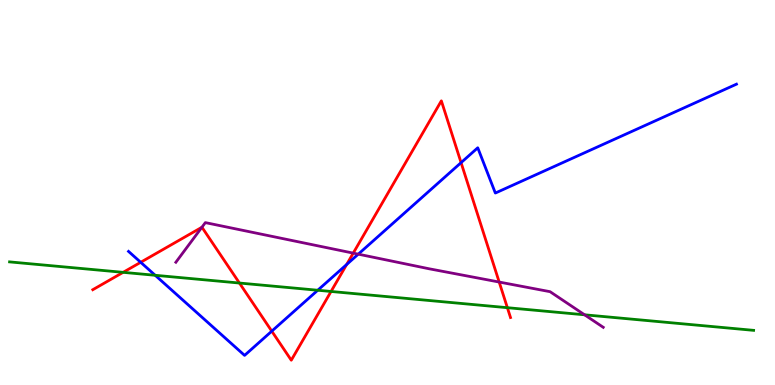[{'lines': ['blue', 'red'], 'intersections': [{'x': 1.82, 'y': 3.19}, {'x': 3.51, 'y': 1.4}, {'x': 4.47, 'y': 3.13}, {'x': 5.95, 'y': 5.78}]}, {'lines': ['green', 'red'], 'intersections': [{'x': 1.59, 'y': 2.93}, {'x': 3.09, 'y': 2.65}, {'x': 4.27, 'y': 2.43}, {'x': 6.55, 'y': 2.01}]}, {'lines': ['purple', 'red'], 'intersections': [{'x': 2.61, 'y': 4.1}, {'x': 4.56, 'y': 3.43}, {'x': 6.44, 'y': 2.67}]}, {'lines': ['blue', 'green'], 'intersections': [{'x': 2.0, 'y': 2.85}, {'x': 4.1, 'y': 2.46}]}, {'lines': ['blue', 'purple'], 'intersections': [{'x': 4.62, 'y': 3.4}]}, {'lines': ['green', 'purple'], 'intersections': [{'x': 7.54, 'y': 1.82}]}]